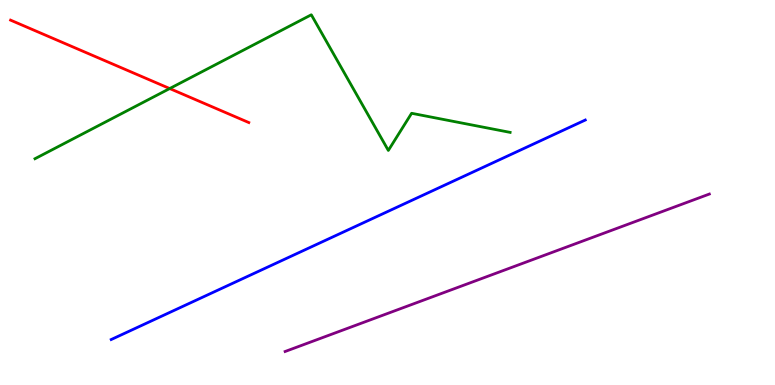[{'lines': ['blue', 'red'], 'intersections': []}, {'lines': ['green', 'red'], 'intersections': [{'x': 2.19, 'y': 7.7}]}, {'lines': ['purple', 'red'], 'intersections': []}, {'lines': ['blue', 'green'], 'intersections': []}, {'lines': ['blue', 'purple'], 'intersections': []}, {'lines': ['green', 'purple'], 'intersections': []}]